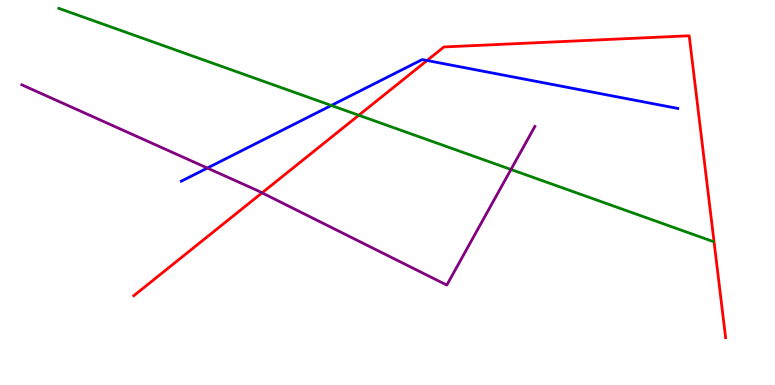[{'lines': ['blue', 'red'], 'intersections': [{'x': 5.51, 'y': 8.43}]}, {'lines': ['green', 'red'], 'intersections': [{'x': 4.63, 'y': 7.01}]}, {'lines': ['purple', 'red'], 'intersections': [{'x': 3.38, 'y': 4.99}]}, {'lines': ['blue', 'green'], 'intersections': [{'x': 4.28, 'y': 7.26}]}, {'lines': ['blue', 'purple'], 'intersections': [{'x': 2.68, 'y': 5.63}]}, {'lines': ['green', 'purple'], 'intersections': [{'x': 6.59, 'y': 5.6}]}]